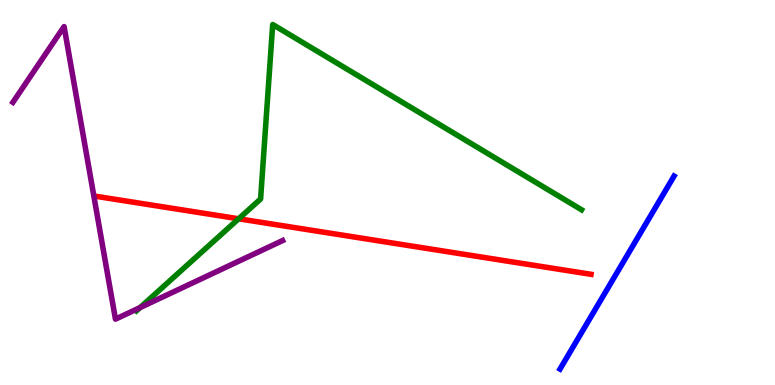[{'lines': ['blue', 'red'], 'intersections': []}, {'lines': ['green', 'red'], 'intersections': [{'x': 3.08, 'y': 4.32}]}, {'lines': ['purple', 'red'], 'intersections': []}, {'lines': ['blue', 'green'], 'intersections': []}, {'lines': ['blue', 'purple'], 'intersections': []}, {'lines': ['green', 'purple'], 'intersections': [{'x': 1.81, 'y': 2.01}]}]